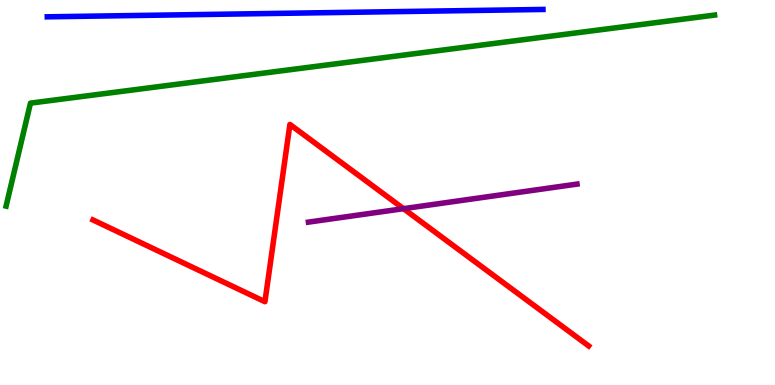[{'lines': ['blue', 'red'], 'intersections': []}, {'lines': ['green', 'red'], 'intersections': []}, {'lines': ['purple', 'red'], 'intersections': [{'x': 5.21, 'y': 4.58}]}, {'lines': ['blue', 'green'], 'intersections': []}, {'lines': ['blue', 'purple'], 'intersections': []}, {'lines': ['green', 'purple'], 'intersections': []}]